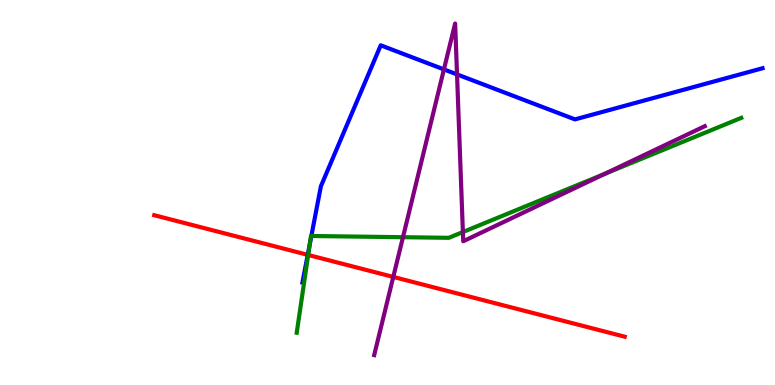[{'lines': ['blue', 'red'], 'intersections': [{'x': 3.97, 'y': 3.38}]}, {'lines': ['green', 'red'], 'intersections': [{'x': 3.98, 'y': 3.38}]}, {'lines': ['purple', 'red'], 'intersections': [{'x': 5.07, 'y': 2.81}]}, {'lines': ['blue', 'green'], 'intersections': [{'x': 4.0, 'y': 3.64}, {'x': 4.02, 'y': 3.87}]}, {'lines': ['blue', 'purple'], 'intersections': [{'x': 5.73, 'y': 8.2}, {'x': 5.9, 'y': 8.07}]}, {'lines': ['green', 'purple'], 'intersections': [{'x': 5.2, 'y': 3.84}, {'x': 5.97, 'y': 3.97}, {'x': 7.8, 'y': 5.48}]}]